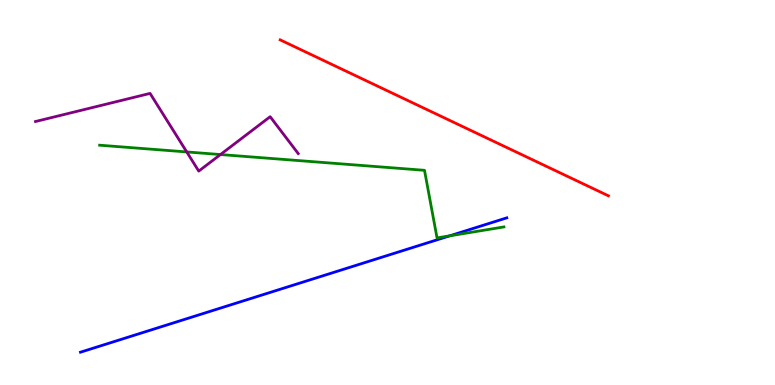[{'lines': ['blue', 'red'], 'intersections': []}, {'lines': ['green', 'red'], 'intersections': []}, {'lines': ['purple', 'red'], 'intersections': []}, {'lines': ['blue', 'green'], 'intersections': [{'x': 5.8, 'y': 3.87}]}, {'lines': ['blue', 'purple'], 'intersections': []}, {'lines': ['green', 'purple'], 'intersections': [{'x': 2.41, 'y': 6.05}, {'x': 2.84, 'y': 5.99}]}]